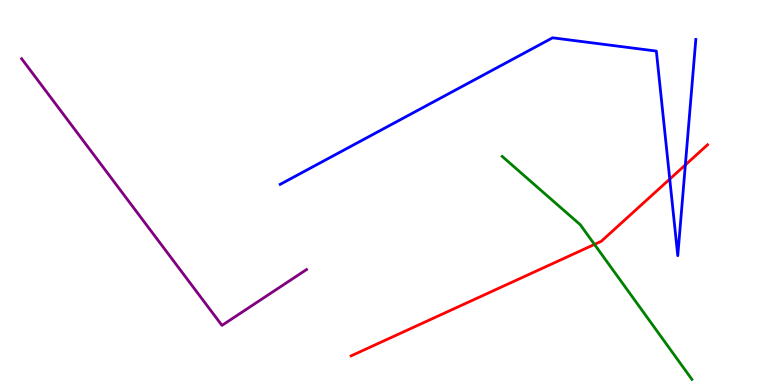[{'lines': ['blue', 'red'], 'intersections': [{'x': 8.64, 'y': 5.35}, {'x': 8.84, 'y': 5.72}]}, {'lines': ['green', 'red'], 'intersections': [{'x': 7.67, 'y': 3.65}]}, {'lines': ['purple', 'red'], 'intersections': []}, {'lines': ['blue', 'green'], 'intersections': []}, {'lines': ['blue', 'purple'], 'intersections': []}, {'lines': ['green', 'purple'], 'intersections': []}]